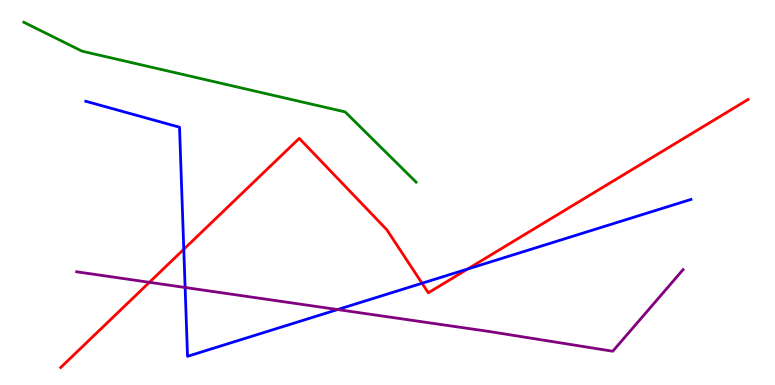[{'lines': ['blue', 'red'], 'intersections': [{'x': 2.37, 'y': 3.53}, {'x': 5.45, 'y': 2.64}, {'x': 6.03, 'y': 3.01}]}, {'lines': ['green', 'red'], 'intersections': []}, {'lines': ['purple', 'red'], 'intersections': [{'x': 1.93, 'y': 2.67}]}, {'lines': ['blue', 'green'], 'intersections': []}, {'lines': ['blue', 'purple'], 'intersections': [{'x': 2.39, 'y': 2.53}, {'x': 4.36, 'y': 1.96}]}, {'lines': ['green', 'purple'], 'intersections': []}]